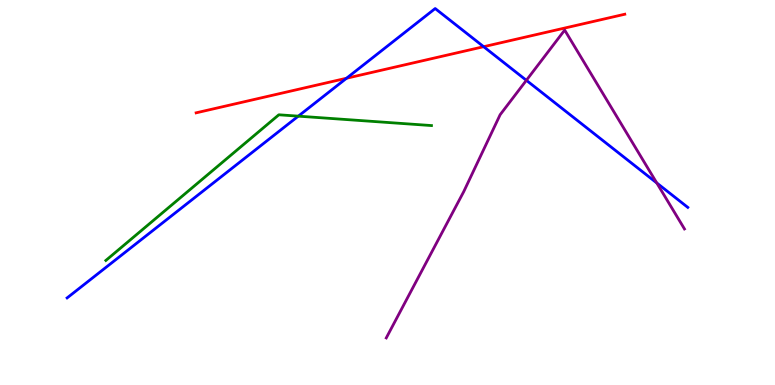[{'lines': ['blue', 'red'], 'intersections': [{'x': 4.47, 'y': 7.97}, {'x': 6.24, 'y': 8.79}]}, {'lines': ['green', 'red'], 'intersections': []}, {'lines': ['purple', 'red'], 'intersections': []}, {'lines': ['blue', 'green'], 'intersections': [{'x': 3.85, 'y': 6.98}]}, {'lines': ['blue', 'purple'], 'intersections': [{'x': 6.79, 'y': 7.91}, {'x': 8.47, 'y': 5.25}]}, {'lines': ['green', 'purple'], 'intersections': []}]